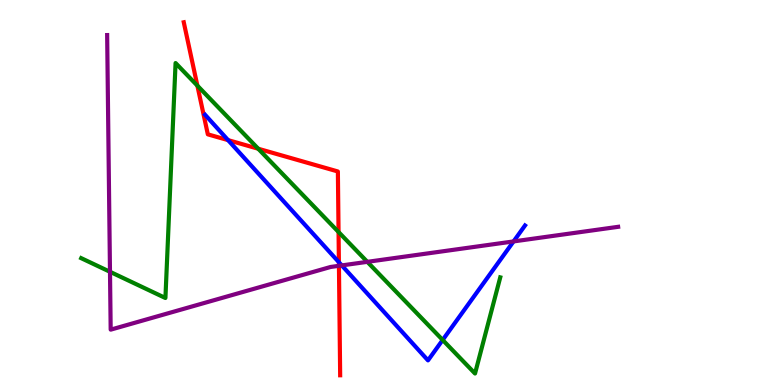[{'lines': ['blue', 'red'], 'intersections': [{'x': 2.94, 'y': 6.36}, {'x': 4.37, 'y': 3.19}]}, {'lines': ['green', 'red'], 'intersections': [{'x': 2.55, 'y': 7.78}, {'x': 3.33, 'y': 6.14}, {'x': 4.37, 'y': 3.97}]}, {'lines': ['purple', 'red'], 'intersections': [{'x': 4.37, 'y': 3.1}]}, {'lines': ['blue', 'green'], 'intersections': [{'x': 5.71, 'y': 1.17}]}, {'lines': ['blue', 'purple'], 'intersections': [{'x': 4.41, 'y': 3.11}, {'x': 6.63, 'y': 3.73}]}, {'lines': ['green', 'purple'], 'intersections': [{'x': 1.42, 'y': 2.94}, {'x': 4.74, 'y': 3.2}]}]